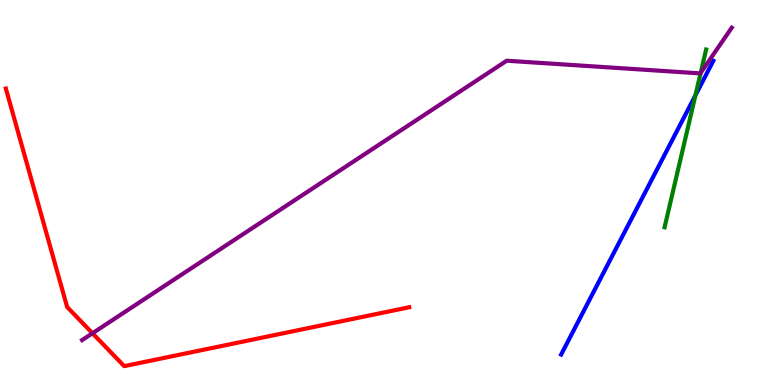[{'lines': ['blue', 'red'], 'intersections': []}, {'lines': ['green', 'red'], 'intersections': []}, {'lines': ['purple', 'red'], 'intersections': [{'x': 1.19, 'y': 1.34}]}, {'lines': ['blue', 'green'], 'intersections': [{'x': 8.97, 'y': 7.52}]}, {'lines': ['blue', 'purple'], 'intersections': []}, {'lines': ['green', 'purple'], 'intersections': [{'x': 9.04, 'y': 8.11}]}]